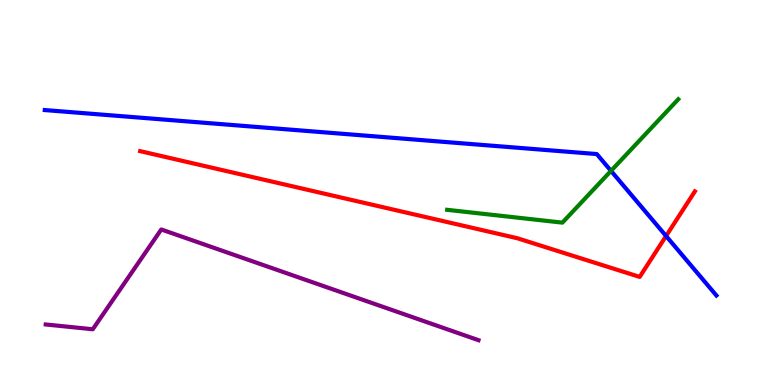[{'lines': ['blue', 'red'], 'intersections': [{'x': 8.59, 'y': 3.87}]}, {'lines': ['green', 'red'], 'intersections': []}, {'lines': ['purple', 'red'], 'intersections': []}, {'lines': ['blue', 'green'], 'intersections': [{'x': 7.88, 'y': 5.56}]}, {'lines': ['blue', 'purple'], 'intersections': []}, {'lines': ['green', 'purple'], 'intersections': []}]